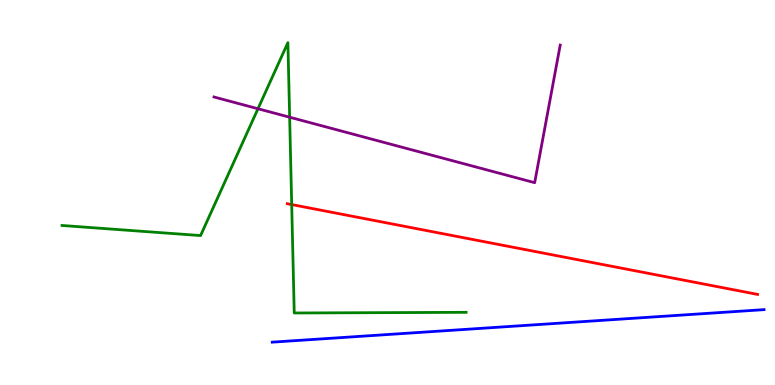[{'lines': ['blue', 'red'], 'intersections': []}, {'lines': ['green', 'red'], 'intersections': [{'x': 3.76, 'y': 4.69}]}, {'lines': ['purple', 'red'], 'intersections': []}, {'lines': ['blue', 'green'], 'intersections': []}, {'lines': ['blue', 'purple'], 'intersections': []}, {'lines': ['green', 'purple'], 'intersections': [{'x': 3.33, 'y': 7.18}, {'x': 3.74, 'y': 6.96}]}]